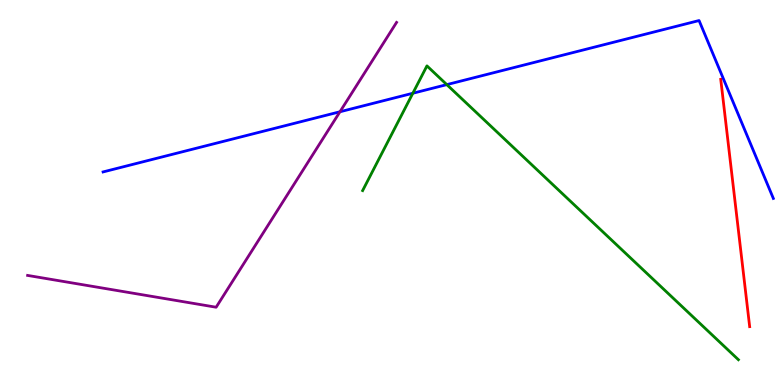[{'lines': ['blue', 'red'], 'intersections': []}, {'lines': ['green', 'red'], 'intersections': []}, {'lines': ['purple', 'red'], 'intersections': []}, {'lines': ['blue', 'green'], 'intersections': [{'x': 5.33, 'y': 7.58}, {'x': 5.77, 'y': 7.8}]}, {'lines': ['blue', 'purple'], 'intersections': [{'x': 4.39, 'y': 7.1}]}, {'lines': ['green', 'purple'], 'intersections': []}]